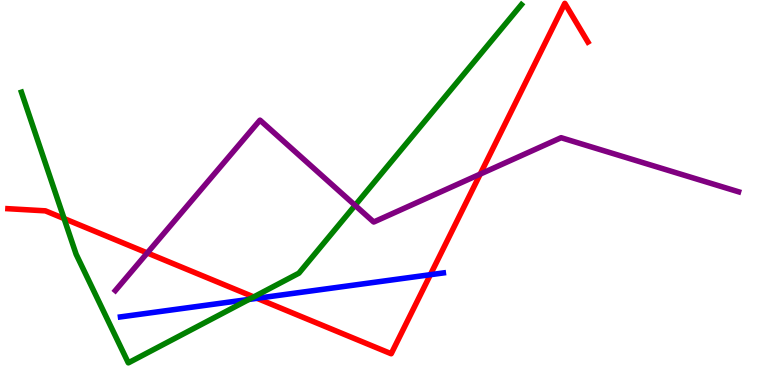[{'lines': ['blue', 'red'], 'intersections': [{'x': 3.32, 'y': 2.25}, {'x': 5.55, 'y': 2.86}]}, {'lines': ['green', 'red'], 'intersections': [{'x': 0.827, 'y': 4.32}, {'x': 3.27, 'y': 2.29}]}, {'lines': ['purple', 'red'], 'intersections': [{'x': 1.9, 'y': 3.43}, {'x': 6.2, 'y': 5.48}]}, {'lines': ['blue', 'green'], 'intersections': [{'x': 3.21, 'y': 2.22}]}, {'lines': ['blue', 'purple'], 'intersections': []}, {'lines': ['green', 'purple'], 'intersections': [{'x': 4.58, 'y': 4.67}]}]